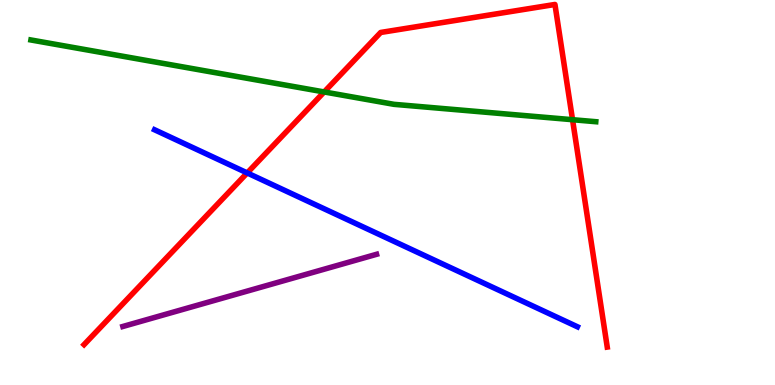[{'lines': ['blue', 'red'], 'intersections': [{'x': 3.19, 'y': 5.51}]}, {'lines': ['green', 'red'], 'intersections': [{'x': 4.18, 'y': 7.61}, {'x': 7.39, 'y': 6.89}]}, {'lines': ['purple', 'red'], 'intersections': []}, {'lines': ['blue', 'green'], 'intersections': []}, {'lines': ['blue', 'purple'], 'intersections': []}, {'lines': ['green', 'purple'], 'intersections': []}]